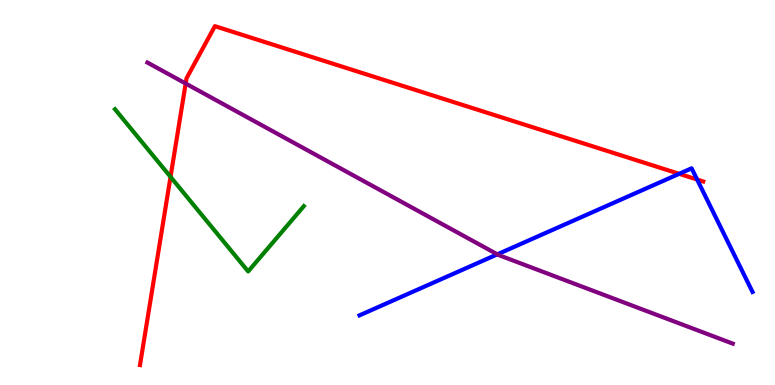[{'lines': ['blue', 'red'], 'intersections': [{'x': 8.76, 'y': 5.49}, {'x': 9.0, 'y': 5.34}]}, {'lines': ['green', 'red'], 'intersections': [{'x': 2.2, 'y': 5.41}]}, {'lines': ['purple', 'red'], 'intersections': [{'x': 2.4, 'y': 7.83}]}, {'lines': ['blue', 'green'], 'intersections': []}, {'lines': ['blue', 'purple'], 'intersections': [{'x': 6.42, 'y': 3.39}]}, {'lines': ['green', 'purple'], 'intersections': []}]